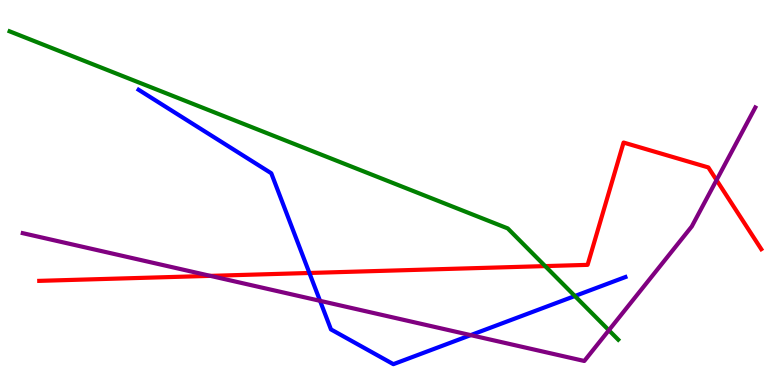[{'lines': ['blue', 'red'], 'intersections': [{'x': 3.99, 'y': 2.91}]}, {'lines': ['green', 'red'], 'intersections': [{'x': 7.03, 'y': 3.09}]}, {'lines': ['purple', 'red'], 'intersections': [{'x': 2.71, 'y': 2.83}, {'x': 9.25, 'y': 5.32}]}, {'lines': ['blue', 'green'], 'intersections': [{'x': 7.42, 'y': 2.31}]}, {'lines': ['blue', 'purple'], 'intersections': [{'x': 4.13, 'y': 2.19}, {'x': 6.07, 'y': 1.3}]}, {'lines': ['green', 'purple'], 'intersections': [{'x': 7.86, 'y': 1.42}]}]